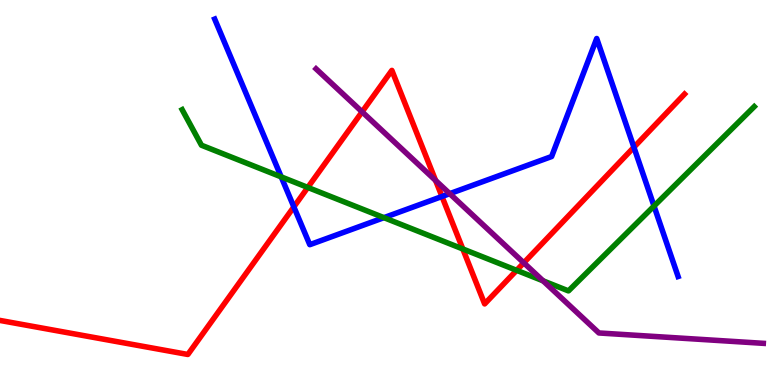[{'lines': ['blue', 'red'], 'intersections': [{'x': 3.79, 'y': 4.63}, {'x': 5.7, 'y': 4.9}, {'x': 8.18, 'y': 6.18}]}, {'lines': ['green', 'red'], 'intersections': [{'x': 3.97, 'y': 5.13}, {'x': 5.97, 'y': 3.53}, {'x': 6.67, 'y': 2.98}]}, {'lines': ['purple', 'red'], 'intersections': [{'x': 4.67, 'y': 7.1}, {'x': 5.62, 'y': 5.31}, {'x': 6.76, 'y': 3.17}]}, {'lines': ['blue', 'green'], 'intersections': [{'x': 3.63, 'y': 5.41}, {'x': 4.95, 'y': 4.35}, {'x': 8.44, 'y': 4.65}]}, {'lines': ['blue', 'purple'], 'intersections': [{'x': 5.8, 'y': 4.97}]}, {'lines': ['green', 'purple'], 'intersections': [{'x': 7.01, 'y': 2.71}]}]